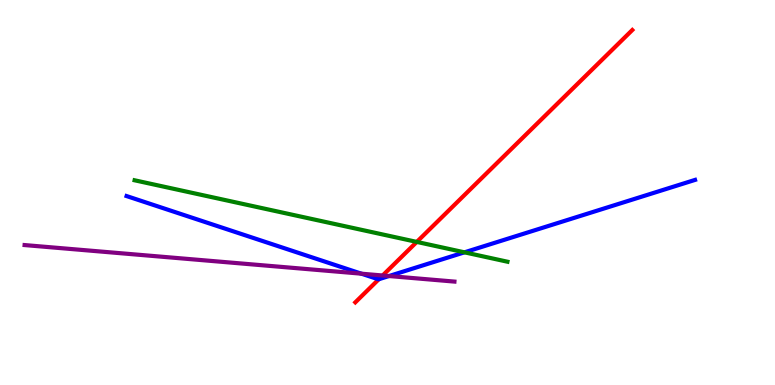[{'lines': ['blue', 'red'], 'intersections': [{'x': 4.89, 'y': 2.75}]}, {'lines': ['green', 'red'], 'intersections': [{'x': 5.38, 'y': 3.72}]}, {'lines': ['purple', 'red'], 'intersections': [{'x': 4.94, 'y': 2.84}]}, {'lines': ['blue', 'green'], 'intersections': [{'x': 5.99, 'y': 3.45}]}, {'lines': ['blue', 'purple'], 'intersections': [{'x': 4.66, 'y': 2.89}, {'x': 5.02, 'y': 2.83}]}, {'lines': ['green', 'purple'], 'intersections': []}]